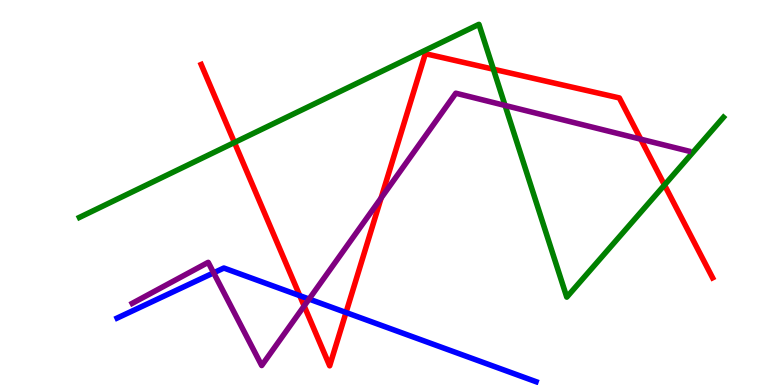[{'lines': ['blue', 'red'], 'intersections': [{'x': 3.87, 'y': 2.32}, {'x': 4.46, 'y': 1.88}]}, {'lines': ['green', 'red'], 'intersections': [{'x': 3.03, 'y': 6.3}, {'x': 6.37, 'y': 8.2}, {'x': 8.57, 'y': 5.19}]}, {'lines': ['purple', 'red'], 'intersections': [{'x': 3.92, 'y': 2.05}, {'x': 4.92, 'y': 4.86}, {'x': 8.27, 'y': 6.38}]}, {'lines': ['blue', 'green'], 'intersections': []}, {'lines': ['blue', 'purple'], 'intersections': [{'x': 2.76, 'y': 2.91}, {'x': 3.99, 'y': 2.23}]}, {'lines': ['green', 'purple'], 'intersections': [{'x': 6.52, 'y': 7.26}]}]